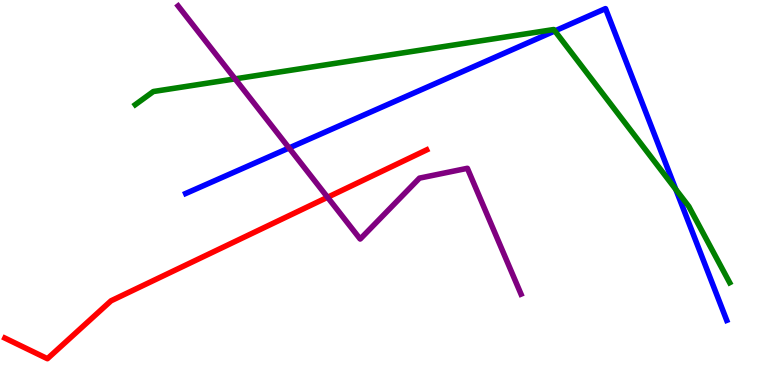[{'lines': ['blue', 'red'], 'intersections': []}, {'lines': ['green', 'red'], 'intersections': []}, {'lines': ['purple', 'red'], 'intersections': [{'x': 4.23, 'y': 4.88}]}, {'lines': ['blue', 'green'], 'intersections': [{'x': 7.16, 'y': 9.2}, {'x': 8.72, 'y': 5.08}]}, {'lines': ['blue', 'purple'], 'intersections': [{'x': 3.73, 'y': 6.16}]}, {'lines': ['green', 'purple'], 'intersections': [{'x': 3.03, 'y': 7.95}]}]